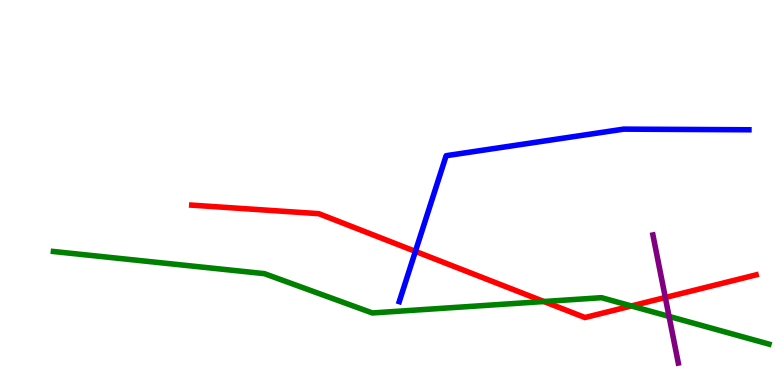[{'lines': ['blue', 'red'], 'intersections': [{'x': 5.36, 'y': 3.47}]}, {'lines': ['green', 'red'], 'intersections': [{'x': 7.02, 'y': 2.17}, {'x': 8.15, 'y': 2.05}]}, {'lines': ['purple', 'red'], 'intersections': [{'x': 8.58, 'y': 2.27}]}, {'lines': ['blue', 'green'], 'intersections': []}, {'lines': ['blue', 'purple'], 'intersections': []}, {'lines': ['green', 'purple'], 'intersections': [{'x': 8.63, 'y': 1.78}]}]